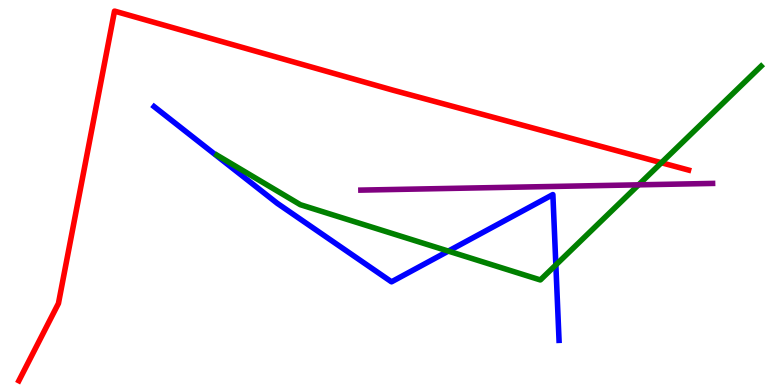[{'lines': ['blue', 'red'], 'intersections': []}, {'lines': ['green', 'red'], 'intersections': [{'x': 8.53, 'y': 5.77}]}, {'lines': ['purple', 'red'], 'intersections': []}, {'lines': ['blue', 'green'], 'intersections': [{'x': 5.78, 'y': 3.48}, {'x': 7.17, 'y': 3.12}]}, {'lines': ['blue', 'purple'], 'intersections': []}, {'lines': ['green', 'purple'], 'intersections': [{'x': 8.24, 'y': 5.2}]}]